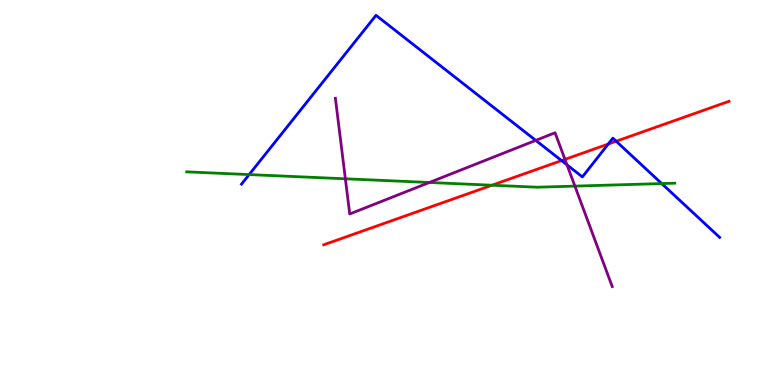[{'lines': ['blue', 'red'], 'intersections': [{'x': 7.25, 'y': 5.83}, {'x': 7.85, 'y': 6.26}, {'x': 7.95, 'y': 6.33}]}, {'lines': ['green', 'red'], 'intersections': [{'x': 6.35, 'y': 5.19}]}, {'lines': ['purple', 'red'], 'intersections': [{'x': 7.29, 'y': 5.86}]}, {'lines': ['blue', 'green'], 'intersections': [{'x': 3.21, 'y': 5.47}, {'x': 8.54, 'y': 5.23}]}, {'lines': ['blue', 'purple'], 'intersections': [{'x': 6.91, 'y': 6.35}, {'x': 7.32, 'y': 5.72}]}, {'lines': ['green', 'purple'], 'intersections': [{'x': 4.46, 'y': 5.36}, {'x': 5.54, 'y': 5.26}, {'x': 7.42, 'y': 5.17}]}]